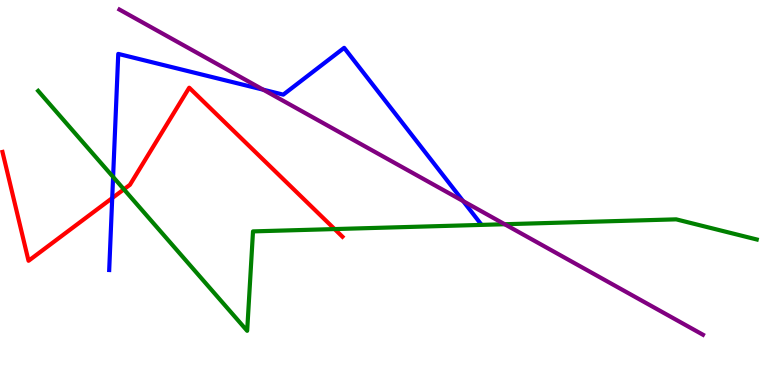[{'lines': ['blue', 'red'], 'intersections': [{'x': 1.45, 'y': 4.86}]}, {'lines': ['green', 'red'], 'intersections': [{'x': 1.6, 'y': 5.08}, {'x': 4.32, 'y': 4.05}]}, {'lines': ['purple', 'red'], 'intersections': []}, {'lines': ['blue', 'green'], 'intersections': [{'x': 1.46, 'y': 5.4}]}, {'lines': ['blue', 'purple'], 'intersections': [{'x': 3.4, 'y': 7.67}, {'x': 5.98, 'y': 4.78}]}, {'lines': ['green', 'purple'], 'intersections': [{'x': 6.51, 'y': 4.18}]}]